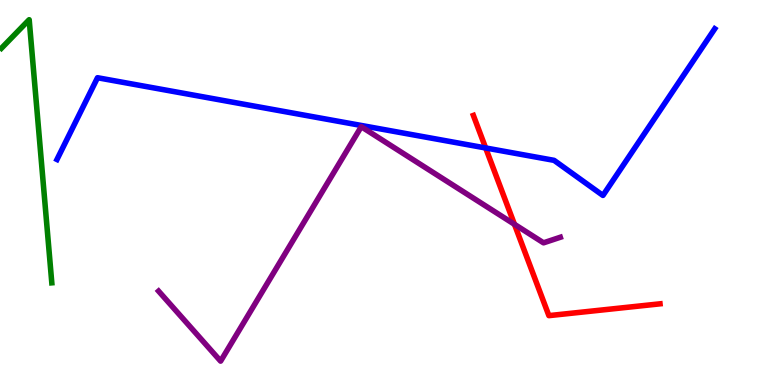[{'lines': ['blue', 'red'], 'intersections': [{'x': 6.27, 'y': 6.16}]}, {'lines': ['green', 'red'], 'intersections': []}, {'lines': ['purple', 'red'], 'intersections': [{'x': 6.64, 'y': 4.17}]}, {'lines': ['blue', 'green'], 'intersections': []}, {'lines': ['blue', 'purple'], 'intersections': []}, {'lines': ['green', 'purple'], 'intersections': []}]